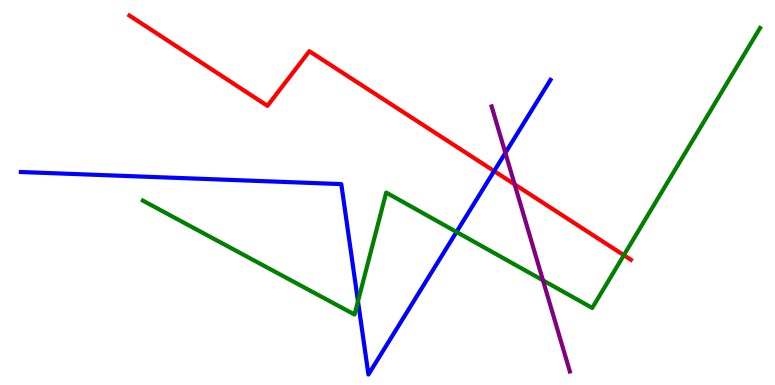[{'lines': ['blue', 'red'], 'intersections': [{'x': 6.38, 'y': 5.56}]}, {'lines': ['green', 'red'], 'intersections': [{'x': 8.05, 'y': 3.37}]}, {'lines': ['purple', 'red'], 'intersections': [{'x': 6.64, 'y': 5.21}]}, {'lines': ['blue', 'green'], 'intersections': [{'x': 4.62, 'y': 2.18}, {'x': 5.89, 'y': 3.98}]}, {'lines': ['blue', 'purple'], 'intersections': [{'x': 6.52, 'y': 6.03}]}, {'lines': ['green', 'purple'], 'intersections': [{'x': 7.01, 'y': 2.72}]}]